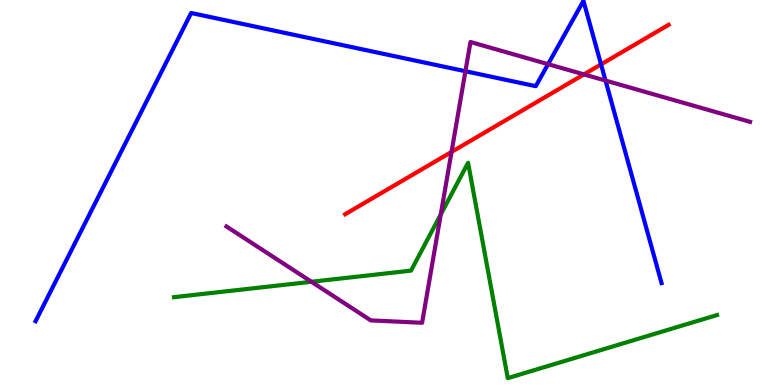[{'lines': ['blue', 'red'], 'intersections': [{'x': 7.76, 'y': 8.33}]}, {'lines': ['green', 'red'], 'intersections': []}, {'lines': ['purple', 'red'], 'intersections': [{'x': 5.83, 'y': 6.05}, {'x': 7.53, 'y': 8.07}]}, {'lines': ['blue', 'green'], 'intersections': []}, {'lines': ['blue', 'purple'], 'intersections': [{'x': 6.01, 'y': 8.15}, {'x': 7.07, 'y': 8.33}, {'x': 7.81, 'y': 7.91}]}, {'lines': ['green', 'purple'], 'intersections': [{'x': 4.02, 'y': 2.68}, {'x': 5.69, 'y': 4.43}]}]